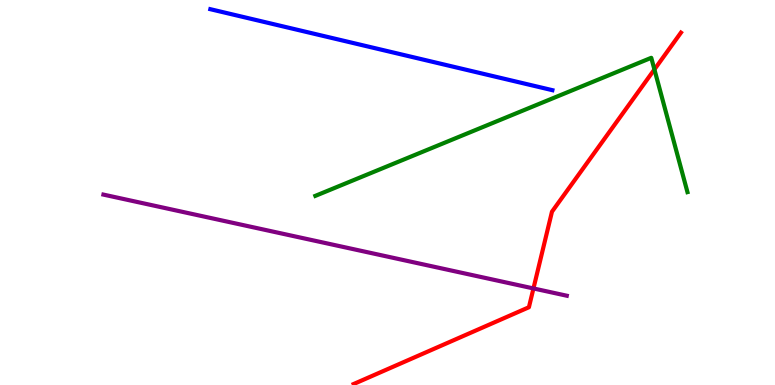[{'lines': ['blue', 'red'], 'intersections': []}, {'lines': ['green', 'red'], 'intersections': [{'x': 8.44, 'y': 8.2}]}, {'lines': ['purple', 'red'], 'intersections': [{'x': 6.88, 'y': 2.51}]}, {'lines': ['blue', 'green'], 'intersections': []}, {'lines': ['blue', 'purple'], 'intersections': []}, {'lines': ['green', 'purple'], 'intersections': []}]